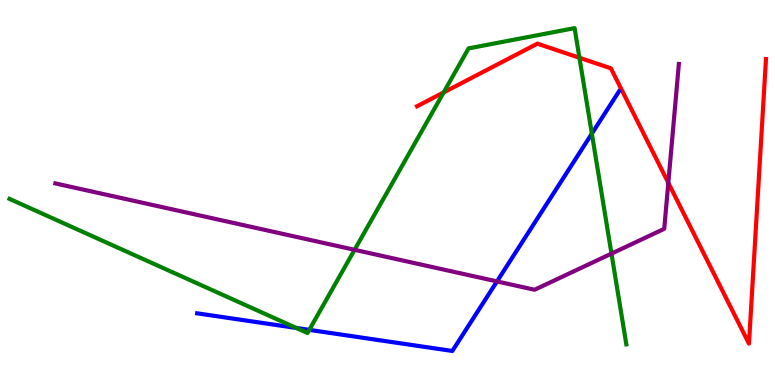[{'lines': ['blue', 'red'], 'intersections': []}, {'lines': ['green', 'red'], 'intersections': [{'x': 5.72, 'y': 7.6}, {'x': 7.48, 'y': 8.5}]}, {'lines': ['purple', 'red'], 'intersections': [{'x': 8.62, 'y': 5.25}]}, {'lines': ['blue', 'green'], 'intersections': [{'x': 3.82, 'y': 1.48}, {'x': 3.99, 'y': 1.43}, {'x': 7.64, 'y': 6.53}]}, {'lines': ['blue', 'purple'], 'intersections': [{'x': 6.41, 'y': 2.69}]}, {'lines': ['green', 'purple'], 'intersections': [{'x': 4.58, 'y': 3.51}, {'x': 7.89, 'y': 3.41}]}]